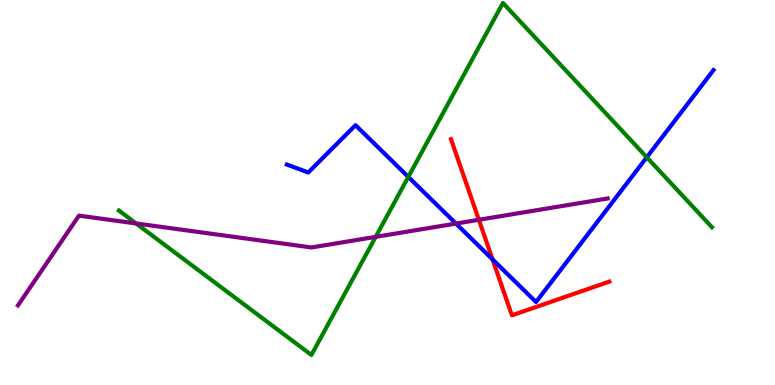[{'lines': ['blue', 'red'], 'intersections': [{'x': 6.36, 'y': 3.26}]}, {'lines': ['green', 'red'], 'intersections': []}, {'lines': ['purple', 'red'], 'intersections': [{'x': 6.18, 'y': 4.29}]}, {'lines': ['blue', 'green'], 'intersections': [{'x': 5.27, 'y': 5.41}, {'x': 8.35, 'y': 5.91}]}, {'lines': ['blue', 'purple'], 'intersections': [{'x': 5.88, 'y': 4.19}]}, {'lines': ['green', 'purple'], 'intersections': [{'x': 1.76, 'y': 4.2}, {'x': 4.85, 'y': 3.85}]}]